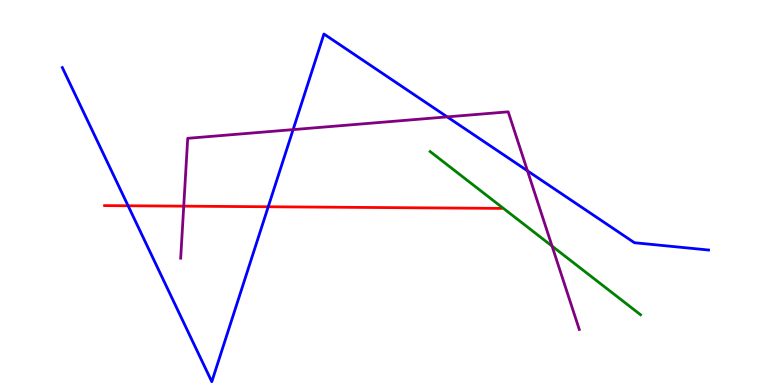[{'lines': ['blue', 'red'], 'intersections': [{'x': 1.65, 'y': 4.66}, {'x': 3.46, 'y': 4.63}]}, {'lines': ['green', 'red'], 'intersections': []}, {'lines': ['purple', 'red'], 'intersections': [{'x': 2.37, 'y': 4.65}]}, {'lines': ['blue', 'green'], 'intersections': []}, {'lines': ['blue', 'purple'], 'intersections': [{'x': 3.78, 'y': 6.63}, {'x': 5.77, 'y': 6.96}, {'x': 6.81, 'y': 5.56}]}, {'lines': ['green', 'purple'], 'intersections': [{'x': 7.12, 'y': 3.61}]}]